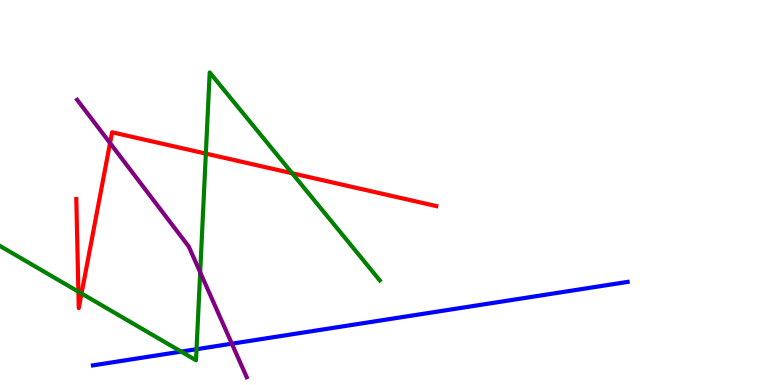[{'lines': ['blue', 'red'], 'intersections': []}, {'lines': ['green', 'red'], 'intersections': [{'x': 1.01, 'y': 2.42}, {'x': 1.05, 'y': 2.38}, {'x': 2.66, 'y': 6.01}, {'x': 3.77, 'y': 5.5}]}, {'lines': ['purple', 'red'], 'intersections': [{'x': 1.42, 'y': 6.28}]}, {'lines': ['blue', 'green'], 'intersections': [{'x': 2.34, 'y': 0.867}, {'x': 2.54, 'y': 0.93}]}, {'lines': ['blue', 'purple'], 'intersections': [{'x': 2.99, 'y': 1.07}]}, {'lines': ['green', 'purple'], 'intersections': [{'x': 2.58, 'y': 2.93}]}]